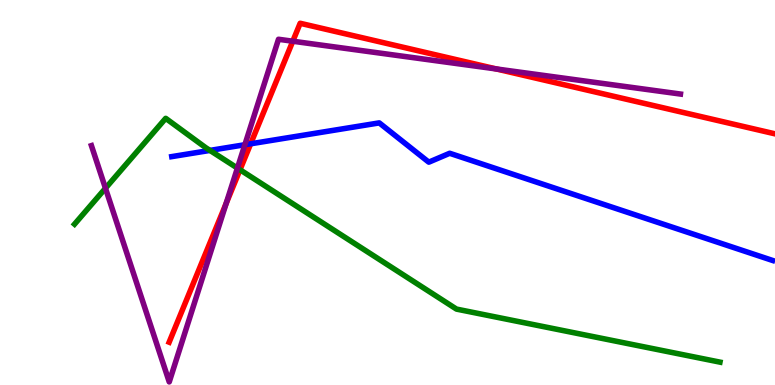[{'lines': ['blue', 'red'], 'intersections': [{'x': 3.23, 'y': 6.27}]}, {'lines': ['green', 'red'], 'intersections': [{'x': 3.1, 'y': 5.59}]}, {'lines': ['purple', 'red'], 'intersections': [{'x': 2.92, 'y': 4.72}, {'x': 3.78, 'y': 8.93}, {'x': 6.4, 'y': 8.21}]}, {'lines': ['blue', 'green'], 'intersections': [{'x': 2.71, 'y': 6.09}]}, {'lines': ['blue', 'purple'], 'intersections': [{'x': 3.16, 'y': 6.24}]}, {'lines': ['green', 'purple'], 'intersections': [{'x': 1.36, 'y': 5.11}, {'x': 3.06, 'y': 5.63}]}]